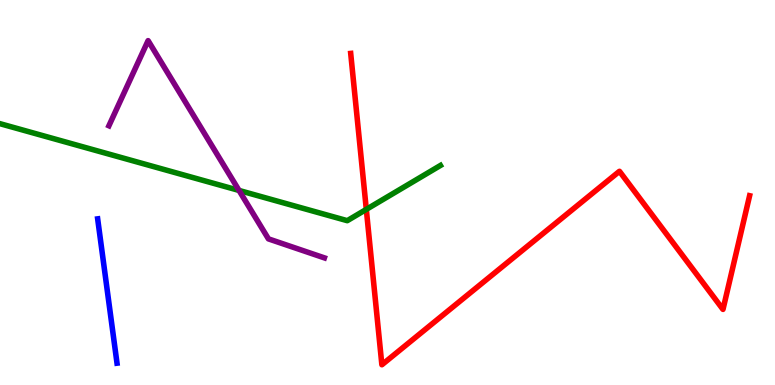[{'lines': ['blue', 'red'], 'intersections': []}, {'lines': ['green', 'red'], 'intersections': [{'x': 4.73, 'y': 4.56}]}, {'lines': ['purple', 'red'], 'intersections': []}, {'lines': ['blue', 'green'], 'intersections': []}, {'lines': ['blue', 'purple'], 'intersections': []}, {'lines': ['green', 'purple'], 'intersections': [{'x': 3.08, 'y': 5.05}]}]